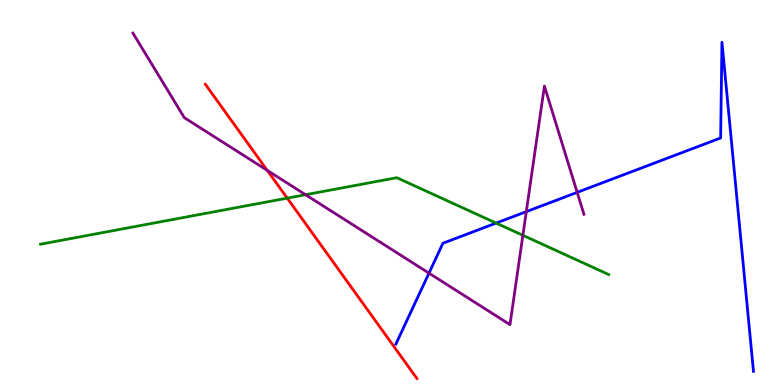[{'lines': ['blue', 'red'], 'intersections': []}, {'lines': ['green', 'red'], 'intersections': [{'x': 3.71, 'y': 4.85}]}, {'lines': ['purple', 'red'], 'intersections': [{'x': 3.45, 'y': 5.57}]}, {'lines': ['blue', 'green'], 'intersections': [{'x': 6.4, 'y': 4.21}]}, {'lines': ['blue', 'purple'], 'intersections': [{'x': 5.54, 'y': 2.91}, {'x': 6.79, 'y': 4.5}, {'x': 7.45, 'y': 5.0}]}, {'lines': ['green', 'purple'], 'intersections': [{'x': 3.94, 'y': 4.94}, {'x': 6.75, 'y': 3.89}]}]